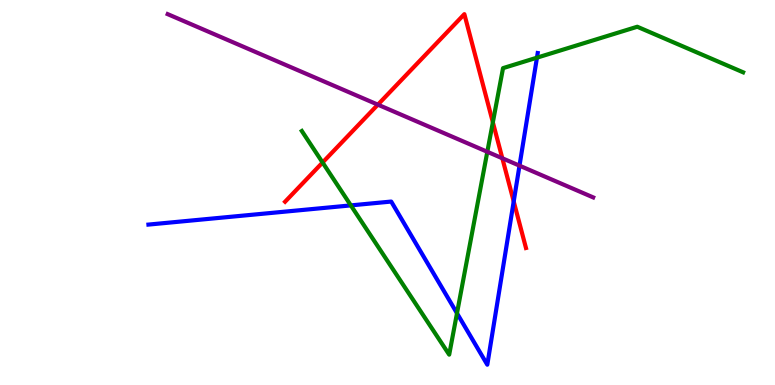[{'lines': ['blue', 'red'], 'intersections': [{'x': 6.63, 'y': 4.77}]}, {'lines': ['green', 'red'], 'intersections': [{'x': 4.16, 'y': 5.78}, {'x': 6.36, 'y': 6.82}]}, {'lines': ['purple', 'red'], 'intersections': [{'x': 4.88, 'y': 7.28}, {'x': 6.48, 'y': 5.89}]}, {'lines': ['blue', 'green'], 'intersections': [{'x': 4.53, 'y': 4.67}, {'x': 5.9, 'y': 1.86}, {'x': 6.93, 'y': 8.5}]}, {'lines': ['blue', 'purple'], 'intersections': [{'x': 6.7, 'y': 5.7}]}, {'lines': ['green', 'purple'], 'intersections': [{'x': 6.29, 'y': 6.06}]}]